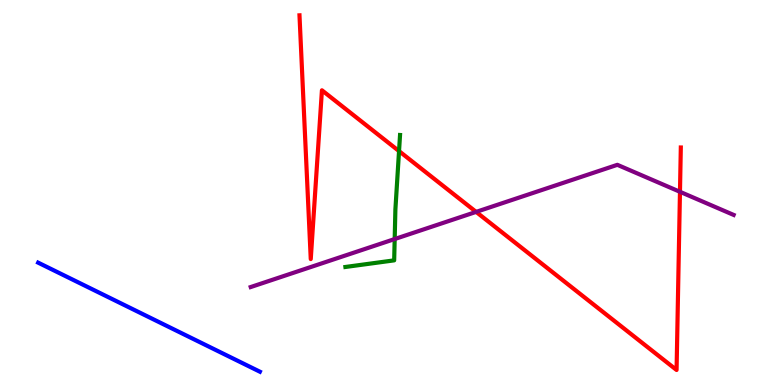[{'lines': ['blue', 'red'], 'intersections': []}, {'lines': ['green', 'red'], 'intersections': [{'x': 5.15, 'y': 6.08}]}, {'lines': ['purple', 'red'], 'intersections': [{'x': 6.14, 'y': 4.5}, {'x': 8.77, 'y': 5.02}]}, {'lines': ['blue', 'green'], 'intersections': []}, {'lines': ['blue', 'purple'], 'intersections': []}, {'lines': ['green', 'purple'], 'intersections': [{'x': 5.09, 'y': 3.79}]}]